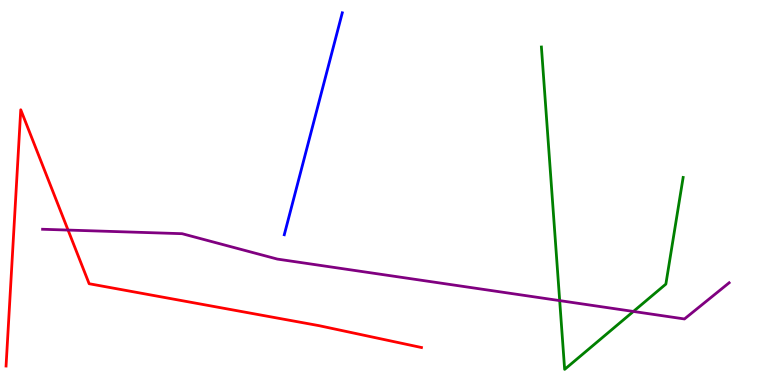[{'lines': ['blue', 'red'], 'intersections': []}, {'lines': ['green', 'red'], 'intersections': []}, {'lines': ['purple', 'red'], 'intersections': [{'x': 0.878, 'y': 4.02}]}, {'lines': ['blue', 'green'], 'intersections': []}, {'lines': ['blue', 'purple'], 'intersections': []}, {'lines': ['green', 'purple'], 'intersections': [{'x': 7.22, 'y': 2.19}, {'x': 8.17, 'y': 1.91}]}]